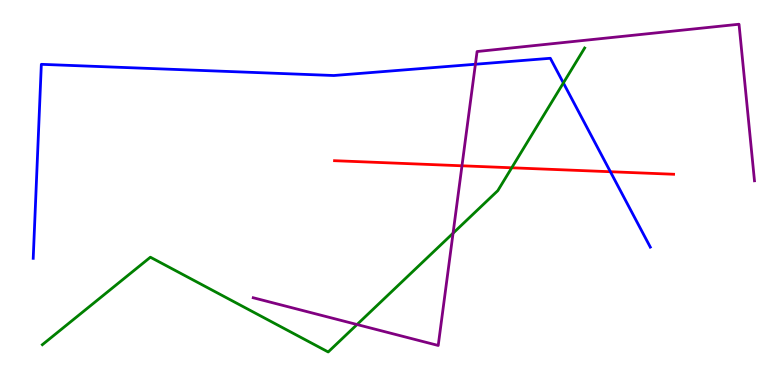[{'lines': ['blue', 'red'], 'intersections': [{'x': 7.88, 'y': 5.54}]}, {'lines': ['green', 'red'], 'intersections': [{'x': 6.6, 'y': 5.64}]}, {'lines': ['purple', 'red'], 'intersections': [{'x': 5.96, 'y': 5.69}]}, {'lines': ['blue', 'green'], 'intersections': [{'x': 7.27, 'y': 7.85}]}, {'lines': ['blue', 'purple'], 'intersections': [{'x': 6.13, 'y': 8.33}]}, {'lines': ['green', 'purple'], 'intersections': [{'x': 4.61, 'y': 1.57}, {'x': 5.85, 'y': 3.94}]}]